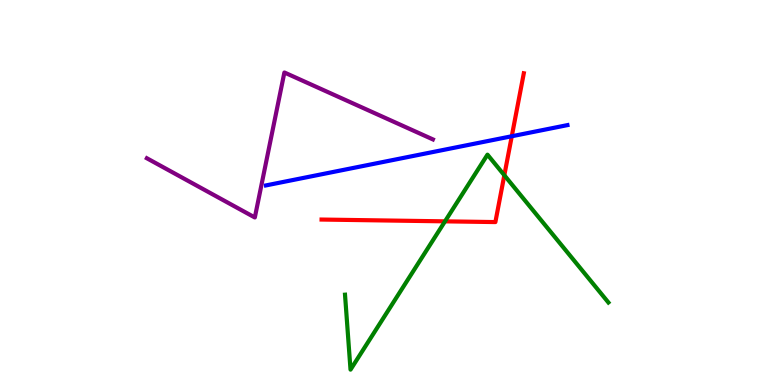[{'lines': ['blue', 'red'], 'intersections': [{'x': 6.6, 'y': 6.46}]}, {'lines': ['green', 'red'], 'intersections': [{'x': 5.74, 'y': 4.25}, {'x': 6.51, 'y': 5.45}]}, {'lines': ['purple', 'red'], 'intersections': []}, {'lines': ['blue', 'green'], 'intersections': []}, {'lines': ['blue', 'purple'], 'intersections': []}, {'lines': ['green', 'purple'], 'intersections': []}]